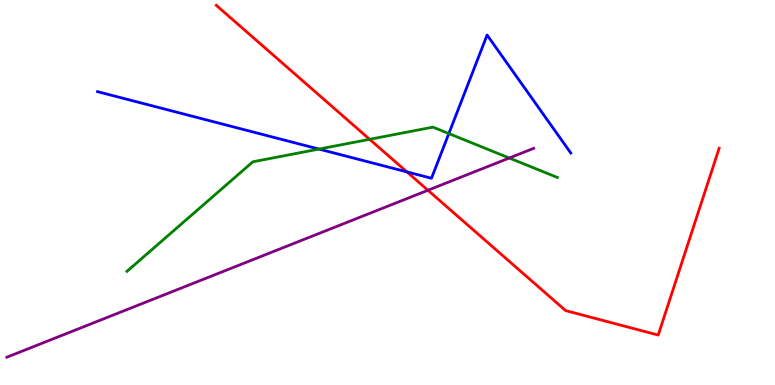[{'lines': ['blue', 'red'], 'intersections': [{'x': 5.25, 'y': 5.54}]}, {'lines': ['green', 'red'], 'intersections': [{'x': 4.77, 'y': 6.38}]}, {'lines': ['purple', 'red'], 'intersections': [{'x': 5.52, 'y': 5.06}]}, {'lines': ['blue', 'green'], 'intersections': [{'x': 4.12, 'y': 6.13}, {'x': 5.79, 'y': 6.53}]}, {'lines': ['blue', 'purple'], 'intersections': []}, {'lines': ['green', 'purple'], 'intersections': [{'x': 6.57, 'y': 5.9}]}]